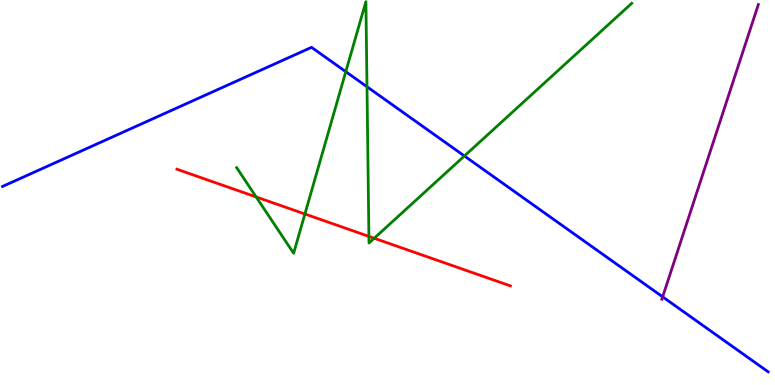[{'lines': ['blue', 'red'], 'intersections': []}, {'lines': ['green', 'red'], 'intersections': [{'x': 3.31, 'y': 4.88}, {'x': 3.93, 'y': 4.44}, {'x': 4.76, 'y': 3.86}, {'x': 4.83, 'y': 3.81}]}, {'lines': ['purple', 'red'], 'intersections': []}, {'lines': ['blue', 'green'], 'intersections': [{'x': 4.46, 'y': 8.14}, {'x': 4.74, 'y': 7.75}, {'x': 5.99, 'y': 5.95}]}, {'lines': ['blue', 'purple'], 'intersections': [{'x': 8.55, 'y': 2.29}]}, {'lines': ['green', 'purple'], 'intersections': []}]